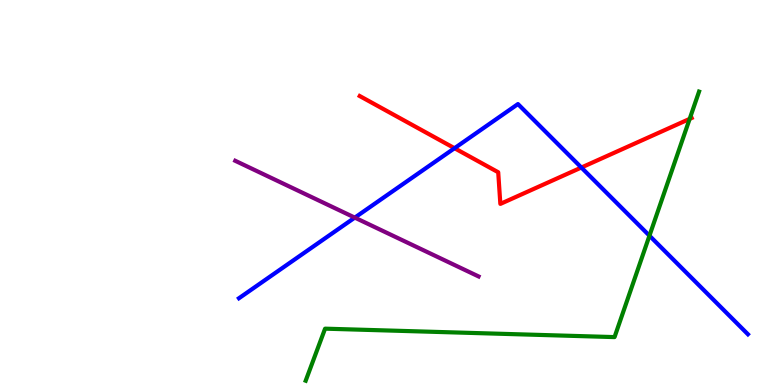[{'lines': ['blue', 'red'], 'intersections': [{'x': 5.86, 'y': 6.15}, {'x': 7.5, 'y': 5.65}]}, {'lines': ['green', 'red'], 'intersections': [{'x': 8.9, 'y': 6.91}]}, {'lines': ['purple', 'red'], 'intersections': []}, {'lines': ['blue', 'green'], 'intersections': [{'x': 8.38, 'y': 3.88}]}, {'lines': ['blue', 'purple'], 'intersections': [{'x': 4.58, 'y': 4.35}]}, {'lines': ['green', 'purple'], 'intersections': []}]